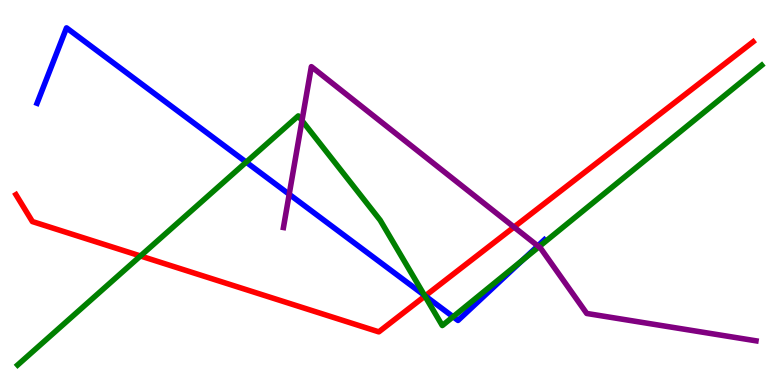[{'lines': ['blue', 'red'], 'intersections': [{'x': 5.49, 'y': 2.31}]}, {'lines': ['green', 'red'], 'intersections': [{'x': 1.81, 'y': 3.35}, {'x': 5.48, 'y': 2.31}]}, {'lines': ['purple', 'red'], 'intersections': [{'x': 6.63, 'y': 4.1}]}, {'lines': ['blue', 'green'], 'intersections': [{'x': 3.18, 'y': 5.79}, {'x': 5.48, 'y': 2.33}, {'x': 5.85, 'y': 1.77}, {'x': 6.74, 'y': 3.24}]}, {'lines': ['blue', 'purple'], 'intersections': [{'x': 3.73, 'y': 4.95}, {'x': 6.94, 'y': 3.61}]}, {'lines': ['green', 'purple'], 'intersections': [{'x': 3.9, 'y': 6.87}, {'x': 6.95, 'y': 3.59}]}]